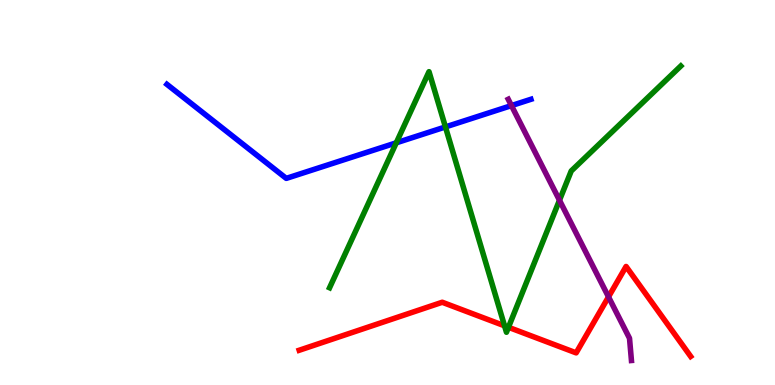[{'lines': ['blue', 'red'], 'intersections': []}, {'lines': ['green', 'red'], 'intersections': [{'x': 6.51, 'y': 1.54}, {'x': 6.56, 'y': 1.5}]}, {'lines': ['purple', 'red'], 'intersections': [{'x': 7.85, 'y': 2.29}]}, {'lines': ['blue', 'green'], 'intersections': [{'x': 5.11, 'y': 6.29}, {'x': 5.75, 'y': 6.7}]}, {'lines': ['blue', 'purple'], 'intersections': [{'x': 6.6, 'y': 7.26}]}, {'lines': ['green', 'purple'], 'intersections': [{'x': 7.22, 'y': 4.8}]}]